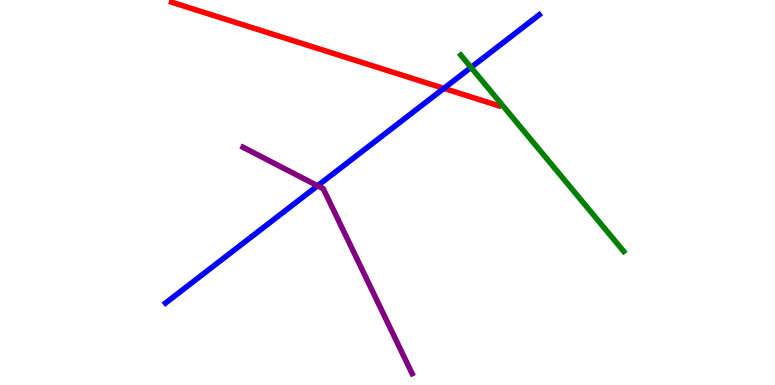[{'lines': ['blue', 'red'], 'intersections': [{'x': 5.73, 'y': 7.7}]}, {'lines': ['green', 'red'], 'intersections': []}, {'lines': ['purple', 'red'], 'intersections': []}, {'lines': ['blue', 'green'], 'intersections': [{'x': 6.08, 'y': 8.25}]}, {'lines': ['blue', 'purple'], 'intersections': [{'x': 4.1, 'y': 5.17}]}, {'lines': ['green', 'purple'], 'intersections': []}]